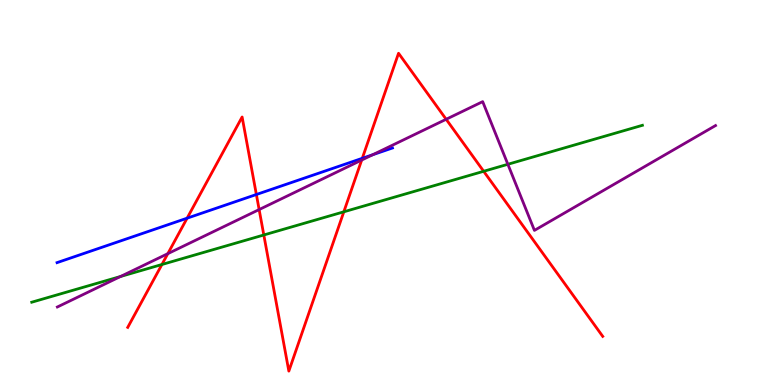[{'lines': ['blue', 'red'], 'intersections': [{'x': 2.41, 'y': 4.33}, {'x': 3.31, 'y': 4.95}, {'x': 4.67, 'y': 5.89}]}, {'lines': ['green', 'red'], 'intersections': [{'x': 2.09, 'y': 3.13}, {'x': 3.4, 'y': 3.9}, {'x': 4.44, 'y': 4.5}, {'x': 6.24, 'y': 5.55}]}, {'lines': ['purple', 'red'], 'intersections': [{'x': 2.17, 'y': 3.41}, {'x': 3.34, 'y': 4.56}, {'x': 4.67, 'y': 5.84}, {'x': 5.76, 'y': 6.9}]}, {'lines': ['blue', 'green'], 'intersections': []}, {'lines': ['blue', 'purple'], 'intersections': [{'x': 4.81, 'y': 5.98}]}, {'lines': ['green', 'purple'], 'intersections': [{'x': 1.55, 'y': 2.82}, {'x': 6.55, 'y': 5.73}]}]